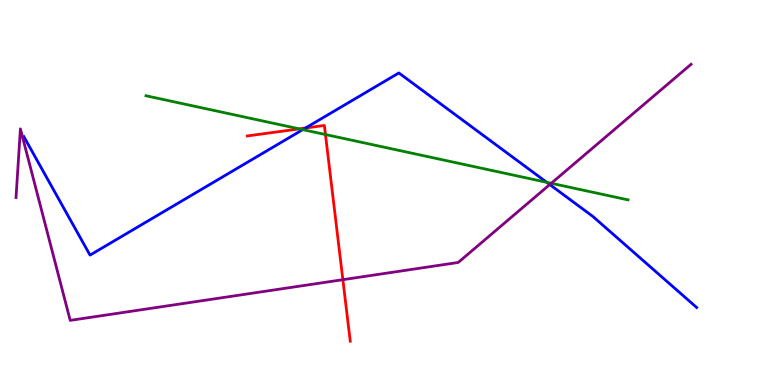[{'lines': ['blue', 'red'], 'intersections': [{'x': 3.94, 'y': 6.67}]}, {'lines': ['green', 'red'], 'intersections': [{'x': 3.86, 'y': 6.65}, {'x': 4.2, 'y': 6.51}]}, {'lines': ['purple', 'red'], 'intersections': [{'x': 4.42, 'y': 2.74}]}, {'lines': ['blue', 'green'], 'intersections': [{'x': 3.91, 'y': 6.63}, {'x': 7.05, 'y': 5.26}]}, {'lines': ['blue', 'purple'], 'intersections': [{'x': 7.09, 'y': 5.21}]}, {'lines': ['green', 'purple'], 'intersections': [{'x': 7.11, 'y': 5.24}]}]